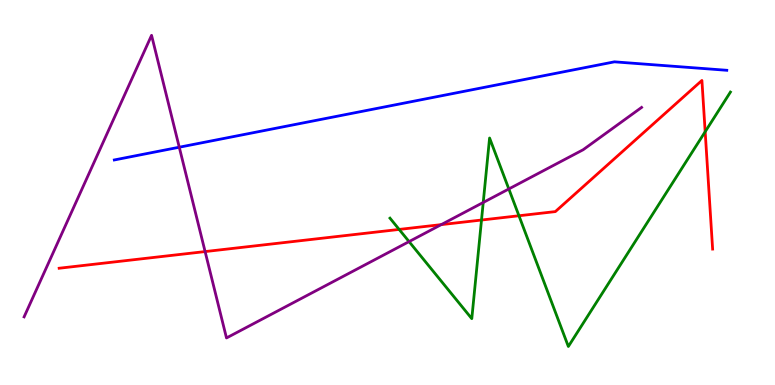[{'lines': ['blue', 'red'], 'intersections': []}, {'lines': ['green', 'red'], 'intersections': [{'x': 5.15, 'y': 4.04}, {'x': 6.21, 'y': 4.29}, {'x': 6.7, 'y': 4.4}, {'x': 9.1, 'y': 6.58}]}, {'lines': ['purple', 'red'], 'intersections': [{'x': 2.65, 'y': 3.47}, {'x': 5.69, 'y': 4.17}]}, {'lines': ['blue', 'green'], 'intersections': []}, {'lines': ['blue', 'purple'], 'intersections': [{'x': 2.31, 'y': 6.18}]}, {'lines': ['green', 'purple'], 'intersections': [{'x': 5.28, 'y': 3.72}, {'x': 6.24, 'y': 4.74}, {'x': 6.57, 'y': 5.09}]}]